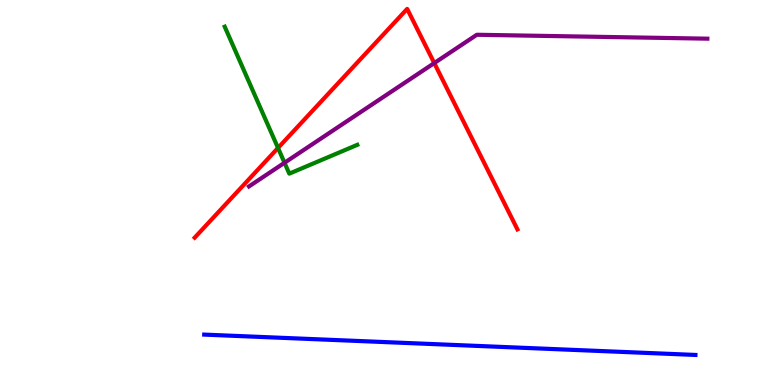[{'lines': ['blue', 'red'], 'intersections': []}, {'lines': ['green', 'red'], 'intersections': [{'x': 3.59, 'y': 6.16}]}, {'lines': ['purple', 'red'], 'intersections': [{'x': 5.6, 'y': 8.36}]}, {'lines': ['blue', 'green'], 'intersections': []}, {'lines': ['blue', 'purple'], 'intersections': []}, {'lines': ['green', 'purple'], 'intersections': [{'x': 3.67, 'y': 5.77}]}]